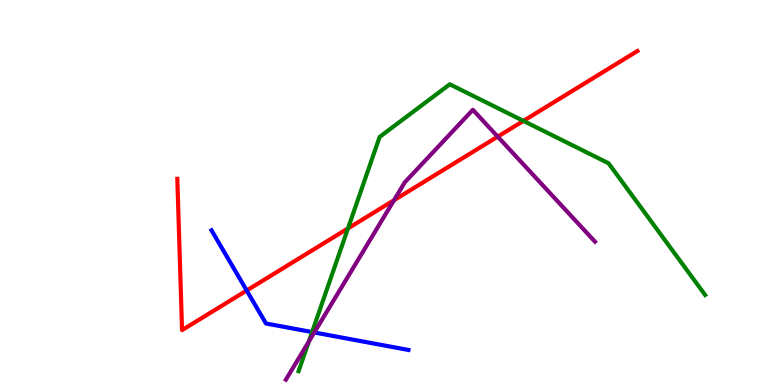[{'lines': ['blue', 'red'], 'intersections': [{'x': 3.18, 'y': 2.45}]}, {'lines': ['green', 'red'], 'intersections': [{'x': 4.49, 'y': 4.07}, {'x': 6.75, 'y': 6.86}]}, {'lines': ['purple', 'red'], 'intersections': [{'x': 5.08, 'y': 4.8}, {'x': 6.42, 'y': 6.45}]}, {'lines': ['blue', 'green'], 'intersections': [{'x': 4.03, 'y': 1.37}]}, {'lines': ['blue', 'purple'], 'intersections': [{'x': 4.06, 'y': 1.36}]}, {'lines': ['green', 'purple'], 'intersections': [{'x': 3.98, 'y': 1.13}]}]